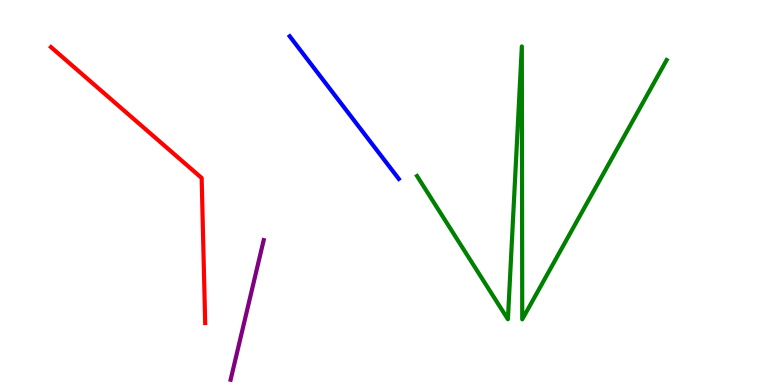[{'lines': ['blue', 'red'], 'intersections': []}, {'lines': ['green', 'red'], 'intersections': []}, {'lines': ['purple', 'red'], 'intersections': []}, {'lines': ['blue', 'green'], 'intersections': []}, {'lines': ['blue', 'purple'], 'intersections': []}, {'lines': ['green', 'purple'], 'intersections': []}]